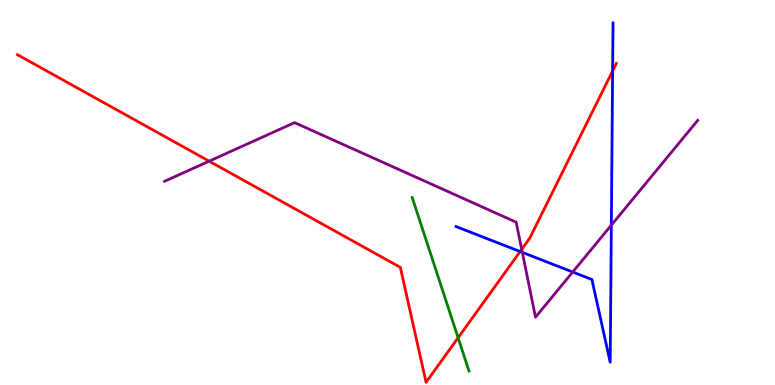[{'lines': ['blue', 'red'], 'intersections': [{'x': 6.71, 'y': 3.47}, {'x': 7.9, 'y': 8.16}]}, {'lines': ['green', 'red'], 'intersections': [{'x': 5.91, 'y': 1.23}]}, {'lines': ['purple', 'red'], 'intersections': [{'x': 2.7, 'y': 5.81}, {'x': 6.73, 'y': 3.52}]}, {'lines': ['blue', 'green'], 'intersections': []}, {'lines': ['blue', 'purple'], 'intersections': [{'x': 6.74, 'y': 3.44}, {'x': 7.39, 'y': 2.93}, {'x': 7.89, 'y': 4.15}]}, {'lines': ['green', 'purple'], 'intersections': []}]